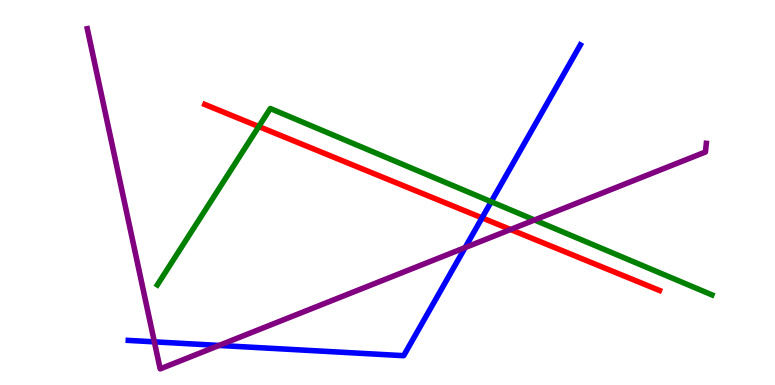[{'lines': ['blue', 'red'], 'intersections': [{'x': 6.22, 'y': 4.34}]}, {'lines': ['green', 'red'], 'intersections': [{'x': 3.34, 'y': 6.71}]}, {'lines': ['purple', 'red'], 'intersections': [{'x': 6.59, 'y': 4.04}]}, {'lines': ['blue', 'green'], 'intersections': [{'x': 6.34, 'y': 4.76}]}, {'lines': ['blue', 'purple'], 'intersections': [{'x': 1.99, 'y': 1.12}, {'x': 2.83, 'y': 1.03}, {'x': 6.0, 'y': 3.57}]}, {'lines': ['green', 'purple'], 'intersections': [{'x': 6.9, 'y': 4.29}]}]